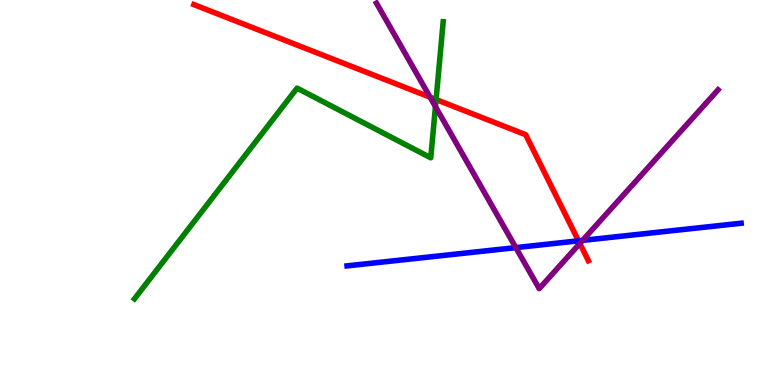[{'lines': ['blue', 'red'], 'intersections': [{'x': 7.46, 'y': 3.74}]}, {'lines': ['green', 'red'], 'intersections': [{'x': 5.63, 'y': 7.41}]}, {'lines': ['purple', 'red'], 'intersections': [{'x': 5.55, 'y': 7.48}, {'x': 7.48, 'y': 3.68}]}, {'lines': ['blue', 'green'], 'intersections': []}, {'lines': ['blue', 'purple'], 'intersections': [{'x': 6.66, 'y': 3.57}, {'x': 7.52, 'y': 3.76}]}, {'lines': ['green', 'purple'], 'intersections': [{'x': 5.62, 'y': 7.23}]}]